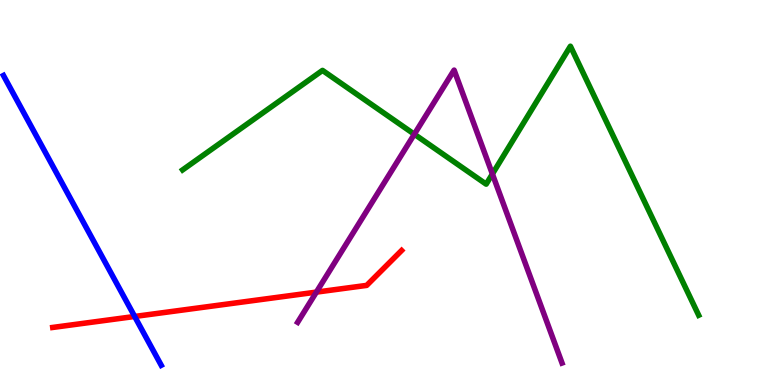[{'lines': ['blue', 'red'], 'intersections': [{'x': 1.74, 'y': 1.78}]}, {'lines': ['green', 'red'], 'intersections': []}, {'lines': ['purple', 'red'], 'intersections': [{'x': 4.08, 'y': 2.41}]}, {'lines': ['blue', 'green'], 'intersections': []}, {'lines': ['blue', 'purple'], 'intersections': []}, {'lines': ['green', 'purple'], 'intersections': [{'x': 5.35, 'y': 6.51}, {'x': 6.35, 'y': 5.48}]}]